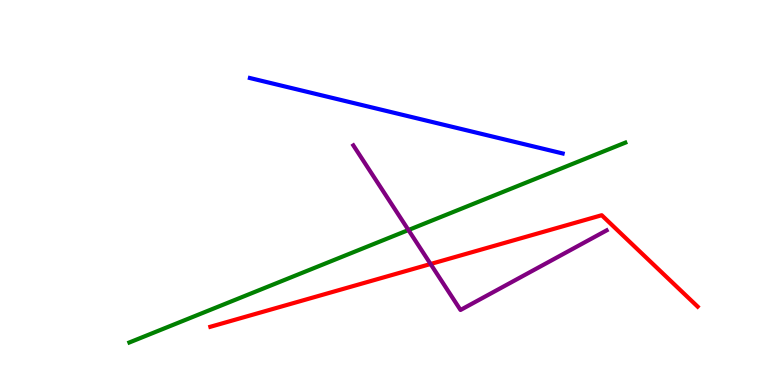[{'lines': ['blue', 'red'], 'intersections': []}, {'lines': ['green', 'red'], 'intersections': []}, {'lines': ['purple', 'red'], 'intersections': [{'x': 5.56, 'y': 3.14}]}, {'lines': ['blue', 'green'], 'intersections': []}, {'lines': ['blue', 'purple'], 'intersections': []}, {'lines': ['green', 'purple'], 'intersections': [{'x': 5.27, 'y': 4.03}]}]